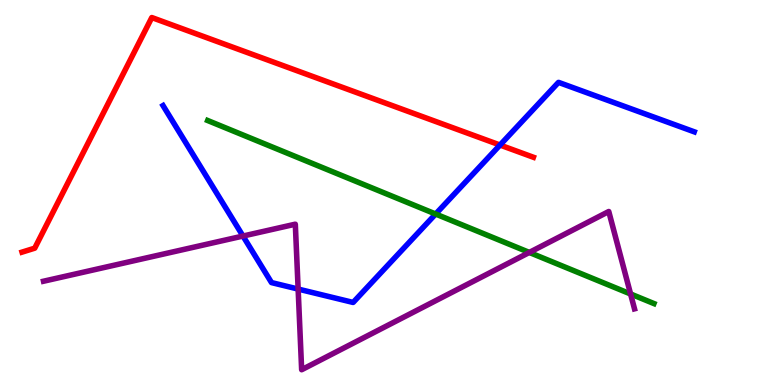[{'lines': ['blue', 'red'], 'intersections': [{'x': 6.45, 'y': 6.23}]}, {'lines': ['green', 'red'], 'intersections': []}, {'lines': ['purple', 'red'], 'intersections': []}, {'lines': ['blue', 'green'], 'intersections': [{'x': 5.62, 'y': 4.44}]}, {'lines': ['blue', 'purple'], 'intersections': [{'x': 3.14, 'y': 3.87}, {'x': 3.85, 'y': 2.49}]}, {'lines': ['green', 'purple'], 'intersections': [{'x': 6.83, 'y': 3.44}, {'x': 8.14, 'y': 2.36}]}]